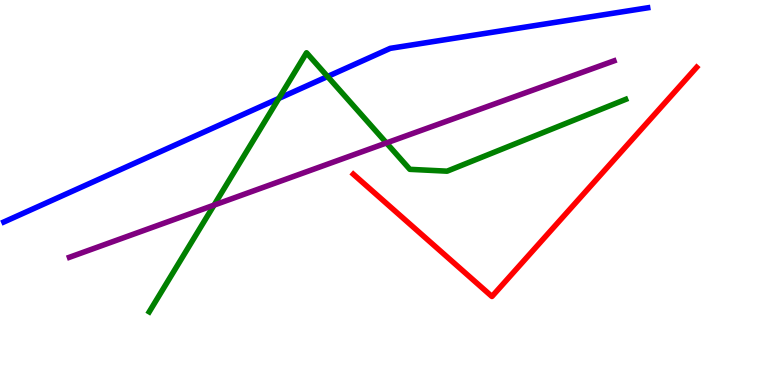[{'lines': ['blue', 'red'], 'intersections': []}, {'lines': ['green', 'red'], 'intersections': []}, {'lines': ['purple', 'red'], 'intersections': []}, {'lines': ['blue', 'green'], 'intersections': [{'x': 3.6, 'y': 7.44}, {'x': 4.23, 'y': 8.01}]}, {'lines': ['blue', 'purple'], 'intersections': []}, {'lines': ['green', 'purple'], 'intersections': [{'x': 2.76, 'y': 4.67}, {'x': 4.99, 'y': 6.29}]}]